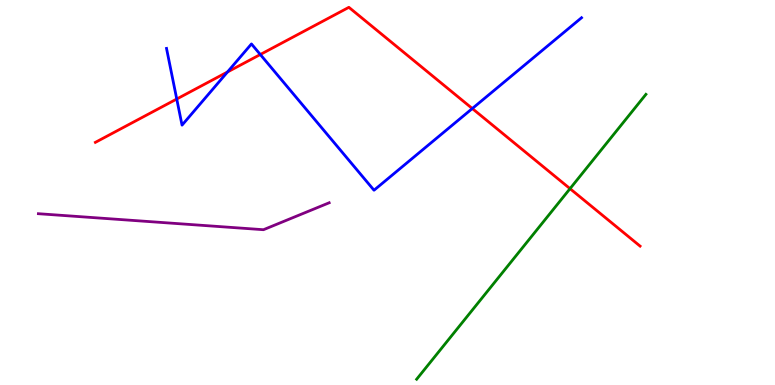[{'lines': ['blue', 'red'], 'intersections': [{'x': 2.28, 'y': 7.43}, {'x': 2.94, 'y': 8.13}, {'x': 3.36, 'y': 8.58}, {'x': 6.09, 'y': 7.18}]}, {'lines': ['green', 'red'], 'intersections': [{'x': 7.36, 'y': 5.1}]}, {'lines': ['purple', 'red'], 'intersections': []}, {'lines': ['blue', 'green'], 'intersections': []}, {'lines': ['blue', 'purple'], 'intersections': []}, {'lines': ['green', 'purple'], 'intersections': []}]